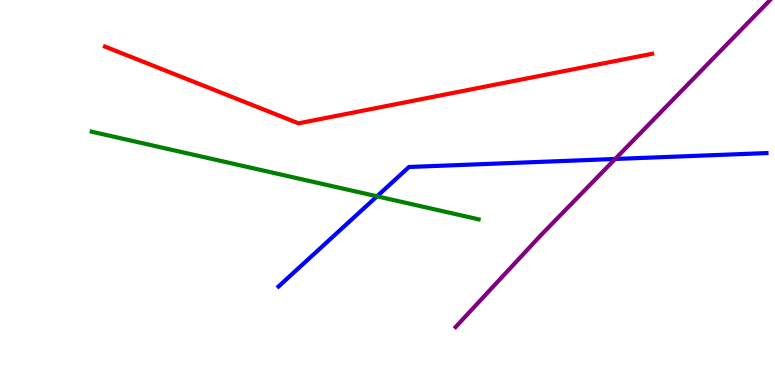[{'lines': ['blue', 'red'], 'intersections': []}, {'lines': ['green', 'red'], 'intersections': []}, {'lines': ['purple', 'red'], 'intersections': []}, {'lines': ['blue', 'green'], 'intersections': [{'x': 4.86, 'y': 4.9}]}, {'lines': ['blue', 'purple'], 'intersections': [{'x': 7.94, 'y': 5.87}]}, {'lines': ['green', 'purple'], 'intersections': []}]